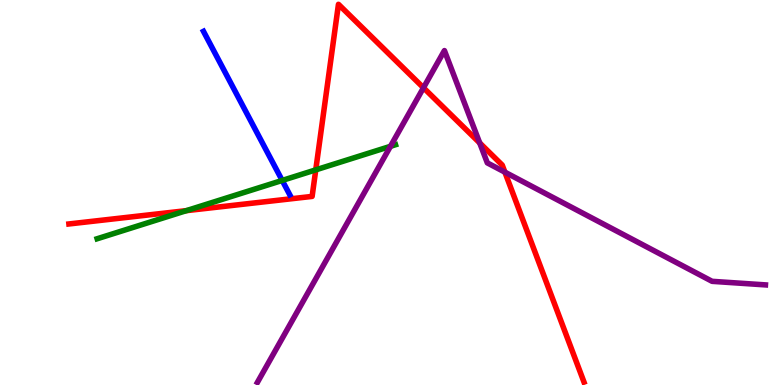[{'lines': ['blue', 'red'], 'intersections': []}, {'lines': ['green', 'red'], 'intersections': [{'x': 2.4, 'y': 4.53}, {'x': 4.07, 'y': 5.59}]}, {'lines': ['purple', 'red'], 'intersections': [{'x': 5.46, 'y': 7.72}, {'x': 6.19, 'y': 6.29}, {'x': 6.51, 'y': 5.53}]}, {'lines': ['blue', 'green'], 'intersections': [{'x': 3.64, 'y': 5.31}]}, {'lines': ['blue', 'purple'], 'intersections': []}, {'lines': ['green', 'purple'], 'intersections': [{'x': 5.04, 'y': 6.2}]}]